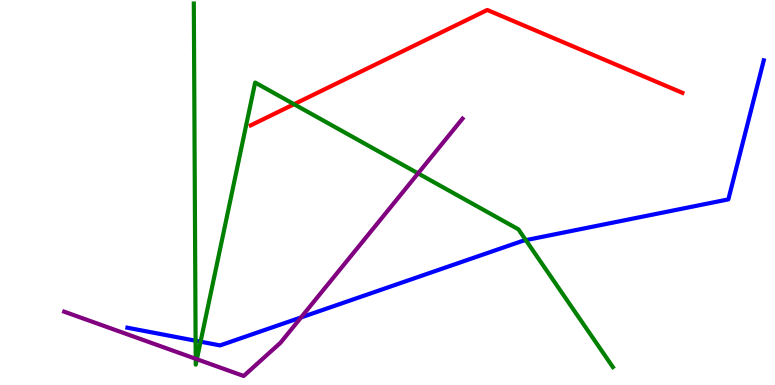[{'lines': ['blue', 'red'], 'intersections': []}, {'lines': ['green', 'red'], 'intersections': [{'x': 3.79, 'y': 7.29}]}, {'lines': ['purple', 'red'], 'intersections': []}, {'lines': ['blue', 'green'], 'intersections': [{'x': 2.52, 'y': 1.15}, {'x': 2.59, 'y': 1.12}, {'x': 6.78, 'y': 3.76}]}, {'lines': ['blue', 'purple'], 'intersections': [{'x': 3.88, 'y': 1.76}]}, {'lines': ['green', 'purple'], 'intersections': [{'x': 2.53, 'y': 0.681}, {'x': 2.54, 'y': 0.67}, {'x': 5.39, 'y': 5.5}]}]